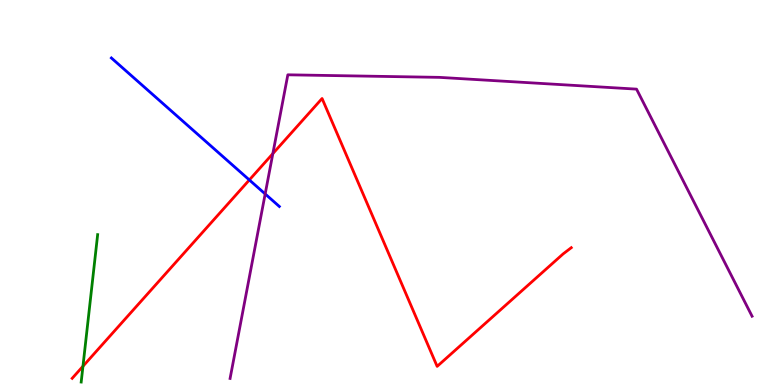[{'lines': ['blue', 'red'], 'intersections': [{'x': 3.22, 'y': 5.33}]}, {'lines': ['green', 'red'], 'intersections': [{'x': 1.07, 'y': 0.487}]}, {'lines': ['purple', 'red'], 'intersections': [{'x': 3.52, 'y': 6.01}]}, {'lines': ['blue', 'green'], 'intersections': []}, {'lines': ['blue', 'purple'], 'intersections': [{'x': 3.42, 'y': 4.96}]}, {'lines': ['green', 'purple'], 'intersections': []}]